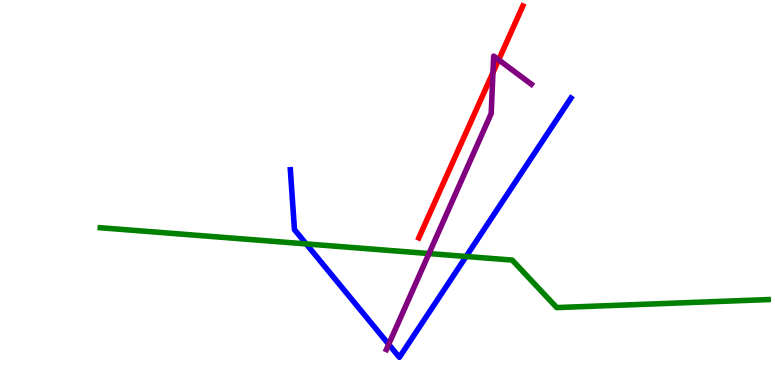[{'lines': ['blue', 'red'], 'intersections': []}, {'lines': ['green', 'red'], 'intersections': []}, {'lines': ['purple', 'red'], 'intersections': [{'x': 6.36, 'y': 8.11}, {'x': 6.43, 'y': 8.45}]}, {'lines': ['blue', 'green'], 'intersections': [{'x': 3.95, 'y': 3.66}, {'x': 6.01, 'y': 3.34}]}, {'lines': ['blue', 'purple'], 'intersections': [{'x': 5.02, 'y': 1.06}]}, {'lines': ['green', 'purple'], 'intersections': [{'x': 5.54, 'y': 3.41}]}]